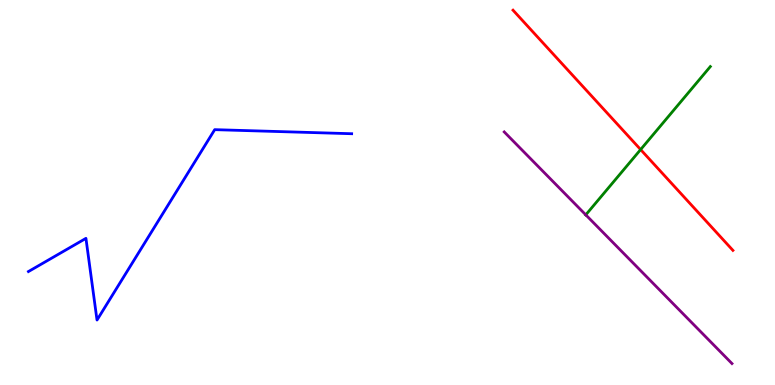[{'lines': ['blue', 'red'], 'intersections': []}, {'lines': ['green', 'red'], 'intersections': [{'x': 8.27, 'y': 6.12}]}, {'lines': ['purple', 'red'], 'intersections': []}, {'lines': ['blue', 'green'], 'intersections': []}, {'lines': ['blue', 'purple'], 'intersections': []}, {'lines': ['green', 'purple'], 'intersections': [{'x': 7.56, 'y': 4.42}]}]